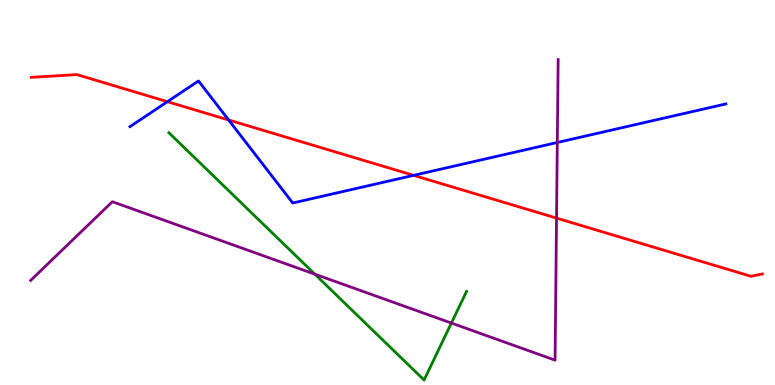[{'lines': ['blue', 'red'], 'intersections': [{'x': 2.16, 'y': 7.36}, {'x': 2.95, 'y': 6.88}, {'x': 5.34, 'y': 5.45}]}, {'lines': ['green', 'red'], 'intersections': []}, {'lines': ['purple', 'red'], 'intersections': [{'x': 7.18, 'y': 4.33}]}, {'lines': ['blue', 'green'], 'intersections': []}, {'lines': ['blue', 'purple'], 'intersections': [{'x': 7.19, 'y': 6.3}]}, {'lines': ['green', 'purple'], 'intersections': [{'x': 4.06, 'y': 2.88}, {'x': 5.82, 'y': 1.61}]}]